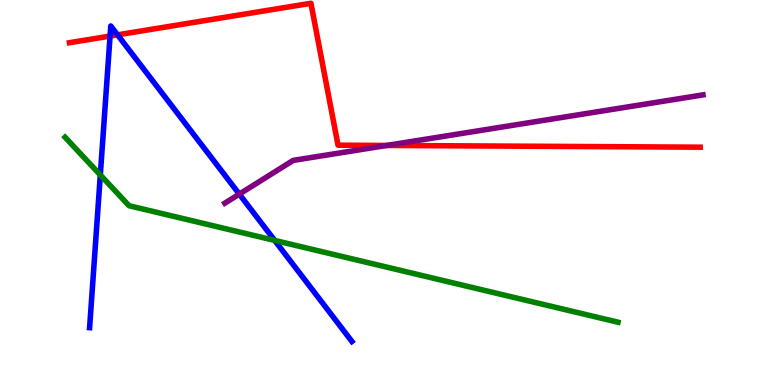[{'lines': ['blue', 'red'], 'intersections': [{'x': 1.42, 'y': 9.06}, {'x': 1.52, 'y': 9.09}]}, {'lines': ['green', 'red'], 'intersections': []}, {'lines': ['purple', 'red'], 'intersections': [{'x': 4.99, 'y': 6.22}]}, {'lines': ['blue', 'green'], 'intersections': [{'x': 1.29, 'y': 5.46}, {'x': 3.54, 'y': 3.76}]}, {'lines': ['blue', 'purple'], 'intersections': [{'x': 3.09, 'y': 4.96}]}, {'lines': ['green', 'purple'], 'intersections': []}]